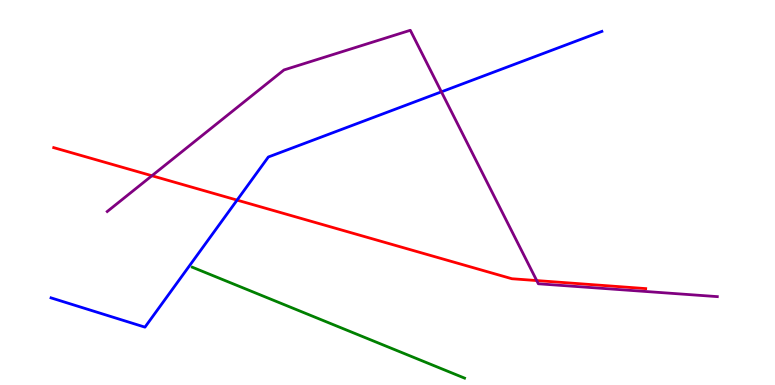[{'lines': ['blue', 'red'], 'intersections': [{'x': 3.06, 'y': 4.8}]}, {'lines': ['green', 'red'], 'intersections': []}, {'lines': ['purple', 'red'], 'intersections': [{'x': 1.96, 'y': 5.44}, {'x': 6.93, 'y': 2.71}]}, {'lines': ['blue', 'green'], 'intersections': []}, {'lines': ['blue', 'purple'], 'intersections': [{'x': 5.7, 'y': 7.61}]}, {'lines': ['green', 'purple'], 'intersections': []}]